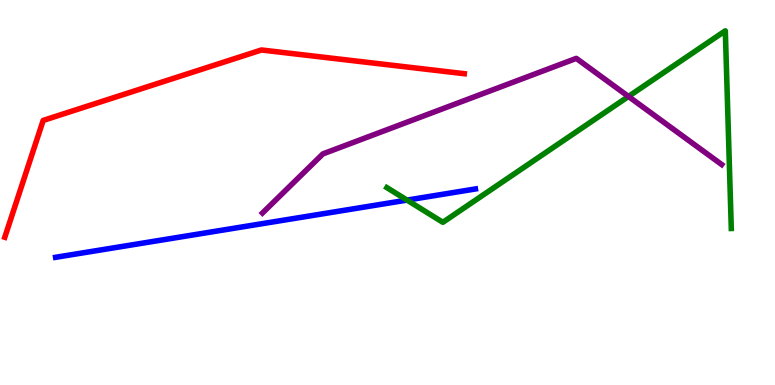[{'lines': ['blue', 'red'], 'intersections': []}, {'lines': ['green', 'red'], 'intersections': []}, {'lines': ['purple', 'red'], 'intersections': []}, {'lines': ['blue', 'green'], 'intersections': [{'x': 5.25, 'y': 4.8}]}, {'lines': ['blue', 'purple'], 'intersections': []}, {'lines': ['green', 'purple'], 'intersections': [{'x': 8.11, 'y': 7.49}]}]